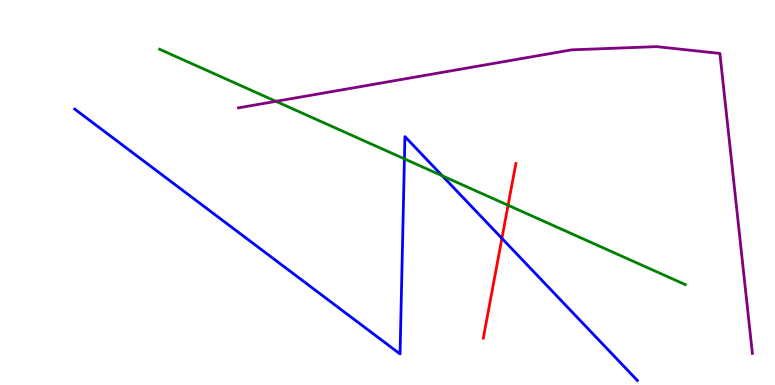[{'lines': ['blue', 'red'], 'intersections': [{'x': 6.48, 'y': 3.81}]}, {'lines': ['green', 'red'], 'intersections': [{'x': 6.56, 'y': 4.67}]}, {'lines': ['purple', 'red'], 'intersections': []}, {'lines': ['blue', 'green'], 'intersections': [{'x': 5.22, 'y': 5.87}, {'x': 5.71, 'y': 5.43}]}, {'lines': ['blue', 'purple'], 'intersections': []}, {'lines': ['green', 'purple'], 'intersections': [{'x': 3.56, 'y': 7.37}]}]